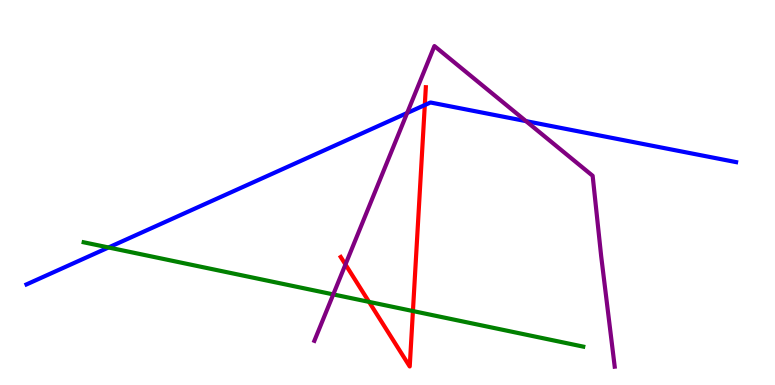[{'lines': ['blue', 'red'], 'intersections': [{'x': 5.48, 'y': 7.27}]}, {'lines': ['green', 'red'], 'intersections': [{'x': 4.76, 'y': 2.16}, {'x': 5.33, 'y': 1.92}]}, {'lines': ['purple', 'red'], 'intersections': [{'x': 4.46, 'y': 3.13}]}, {'lines': ['blue', 'green'], 'intersections': [{'x': 1.4, 'y': 3.57}]}, {'lines': ['blue', 'purple'], 'intersections': [{'x': 5.25, 'y': 7.06}, {'x': 6.79, 'y': 6.85}]}, {'lines': ['green', 'purple'], 'intersections': [{'x': 4.3, 'y': 2.35}]}]